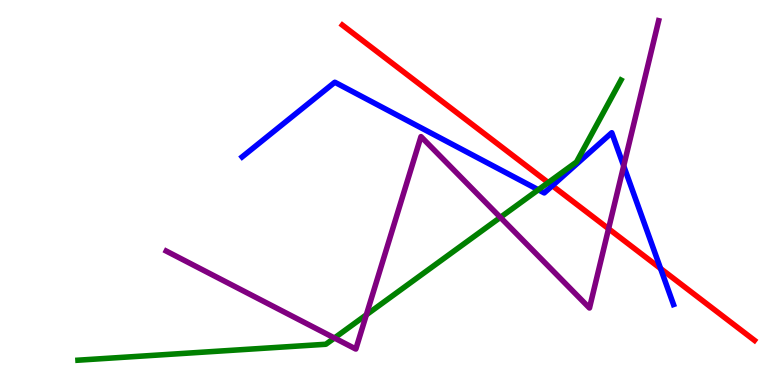[{'lines': ['blue', 'red'], 'intersections': [{'x': 7.13, 'y': 5.18}, {'x': 8.52, 'y': 3.03}]}, {'lines': ['green', 'red'], 'intersections': [{'x': 7.07, 'y': 5.26}]}, {'lines': ['purple', 'red'], 'intersections': [{'x': 7.85, 'y': 4.06}]}, {'lines': ['blue', 'green'], 'intersections': [{'x': 6.95, 'y': 5.07}]}, {'lines': ['blue', 'purple'], 'intersections': [{'x': 8.05, 'y': 5.69}]}, {'lines': ['green', 'purple'], 'intersections': [{'x': 4.32, 'y': 1.22}, {'x': 4.73, 'y': 1.82}, {'x': 6.46, 'y': 4.35}]}]